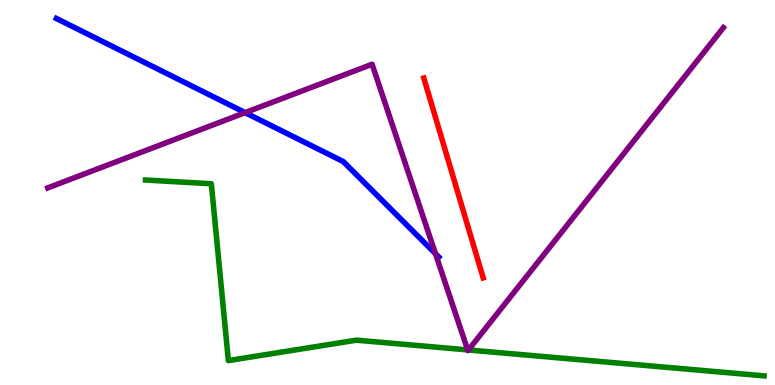[{'lines': ['blue', 'red'], 'intersections': []}, {'lines': ['green', 'red'], 'intersections': []}, {'lines': ['purple', 'red'], 'intersections': []}, {'lines': ['blue', 'green'], 'intersections': []}, {'lines': ['blue', 'purple'], 'intersections': [{'x': 3.16, 'y': 7.07}, {'x': 5.62, 'y': 3.41}]}, {'lines': ['green', 'purple'], 'intersections': [{'x': 6.03, 'y': 0.912}, {'x': 6.04, 'y': 0.91}]}]